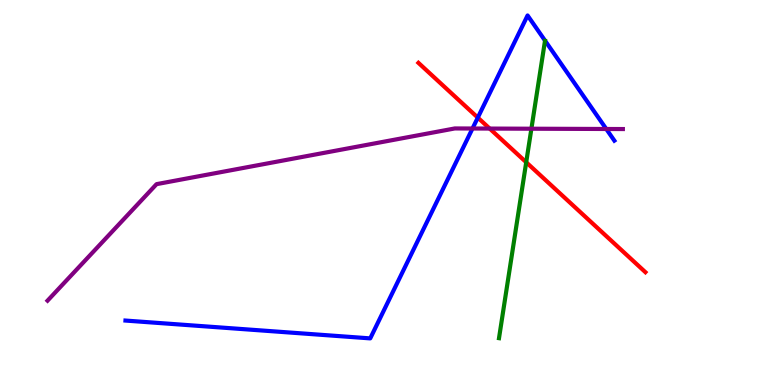[{'lines': ['blue', 'red'], 'intersections': [{'x': 6.17, 'y': 6.95}]}, {'lines': ['green', 'red'], 'intersections': [{'x': 6.79, 'y': 5.79}]}, {'lines': ['purple', 'red'], 'intersections': [{'x': 6.32, 'y': 6.66}]}, {'lines': ['blue', 'green'], 'intersections': []}, {'lines': ['blue', 'purple'], 'intersections': [{'x': 6.1, 'y': 6.66}, {'x': 7.82, 'y': 6.65}]}, {'lines': ['green', 'purple'], 'intersections': [{'x': 6.86, 'y': 6.66}]}]